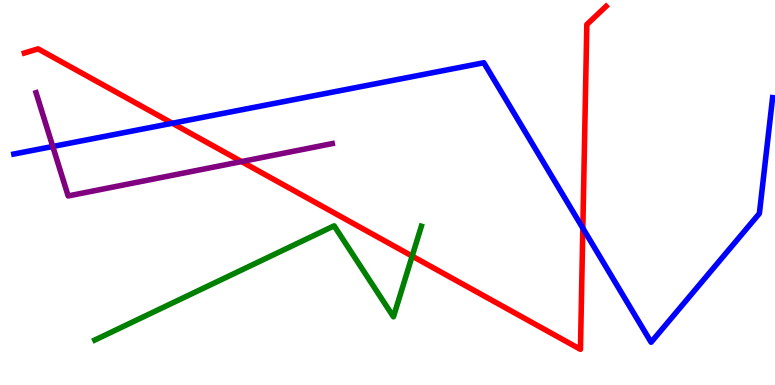[{'lines': ['blue', 'red'], 'intersections': [{'x': 2.22, 'y': 6.8}, {'x': 7.52, 'y': 4.07}]}, {'lines': ['green', 'red'], 'intersections': [{'x': 5.32, 'y': 3.35}]}, {'lines': ['purple', 'red'], 'intersections': [{'x': 3.12, 'y': 5.8}]}, {'lines': ['blue', 'green'], 'intersections': []}, {'lines': ['blue', 'purple'], 'intersections': [{'x': 0.681, 'y': 6.2}]}, {'lines': ['green', 'purple'], 'intersections': []}]